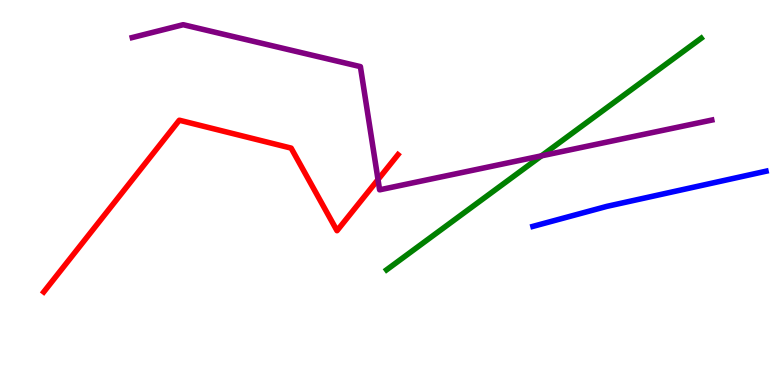[{'lines': ['blue', 'red'], 'intersections': []}, {'lines': ['green', 'red'], 'intersections': []}, {'lines': ['purple', 'red'], 'intersections': [{'x': 4.88, 'y': 5.34}]}, {'lines': ['blue', 'green'], 'intersections': []}, {'lines': ['blue', 'purple'], 'intersections': []}, {'lines': ['green', 'purple'], 'intersections': [{'x': 6.99, 'y': 5.95}]}]